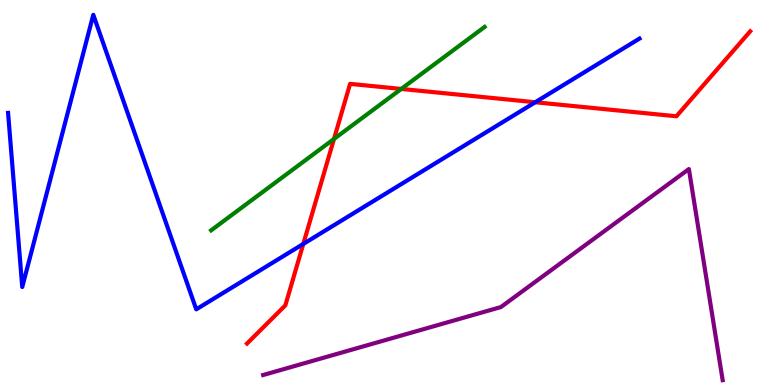[{'lines': ['blue', 'red'], 'intersections': [{'x': 3.91, 'y': 3.66}, {'x': 6.91, 'y': 7.34}]}, {'lines': ['green', 'red'], 'intersections': [{'x': 4.31, 'y': 6.39}, {'x': 5.18, 'y': 7.69}]}, {'lines': ['purple', 'red'], 'intersections': []}, {'lines': ['blue', 'green'], 'intersections': []}, {'lines': ['blue', 'purple'], 'intersections': []}, {'lines': ['green', 'purple'], 'intersections': []}]